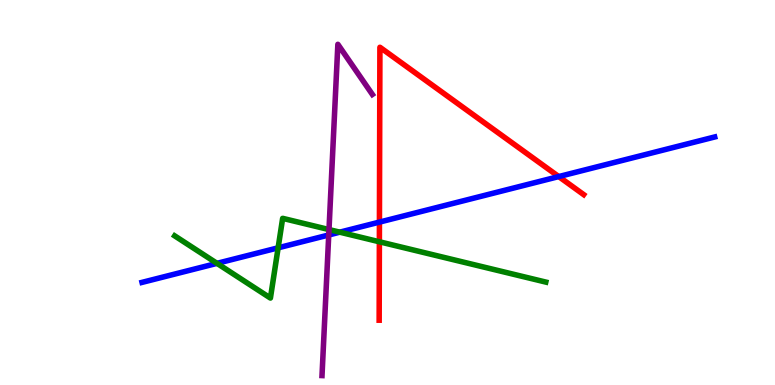[{'lines': ['blue', 'red'], 'intersections': [{'x': 4.9, 'y': 4.23}, {'x': 7.21, 'y': 5.41}]}, {'lines': ['green', 'red'], 'intersections': [{'x': 4.9, 'y': 3.72}]}, {'lines': ['purple', 'red'], 'intersections': []}, {'lines': ['blue', 'green'], 'intersections': [{'x': 2.8, 'y': 3.16}, {'x': 3.59, 'y': 3.56}, {'x': 4.38, 'y': 3.97}]}, {'lines': ['blue', 'purple'], 'intersections': [{'x': 4.24, 'y': 3.9}]}, {'lines': ['green', 'purple'], 'intersections': [{'x': 4.25, 'y': 4.04}]}]